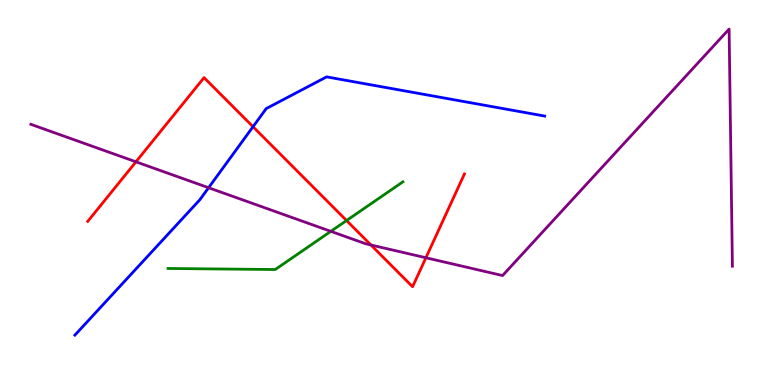[{'lines': ['blue', 'red'], 'intersections': [{'x': 3.26, 'y': 6.71}]}, {'lines': ['green', 'red'], 'intersections': [{'x': 4.47, 'y': 4.27}]}, {'lines': ['purple', 'red'], 'intersections': [{'x': 1.75, 'y': 5.8}, {'x': 4.79, 'y': 3.64}, {'x': 5.5, 'y': 3.31}]}, {'lines': ['blue', 'green'], 'intersections': []}, {'lines': ['blue', 'purple'], 'intersections': [{'x': 2.69, 'y': 5.12}]}, {'lines': ['green', 'purple'], 'intersections': [{'x': 4.27, 'y': 3.99}]}]